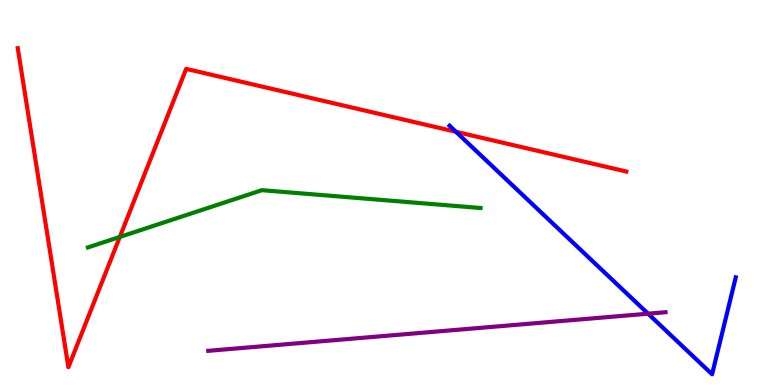[{'lines': ['blue', 'red'], 'intersections': [{'x': 5.88, 'y': 6.58}]}, {'lines': ['green', 'red'], 'intersections': [{'x': 1.55, 'y': 3.85}]}, {'lines': ['purple', 'red'], 'intersections': []}, {'lines': ['blue', 'green'], 'intersections': []}, {'lines': ['blue', 'purple'], 'intersections': [{'x': 8.36, 'y': 1.85}]}, {'lines': ['green', 'purple'], 'intersections': []}]